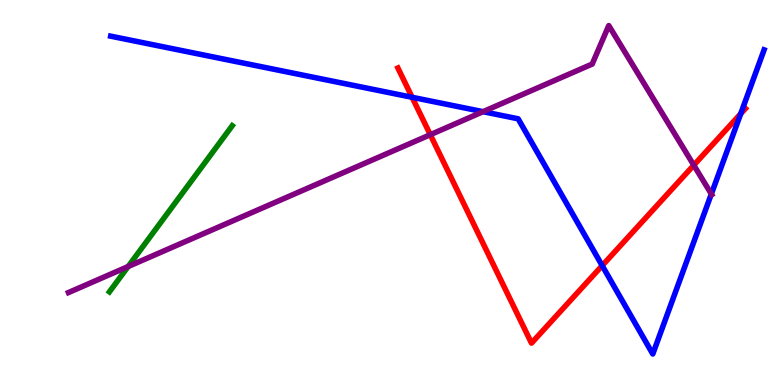[{'lines': ['blue', 'red'], 'intersections': [{'x': 5.32, 'y': 7.47}, {'x': 7.77, 'y': 3.1}, {'x': 9.56, 'y': 7.05}]}, {'lines': ['green', 'red'], 'intersections': []}, {'lines': ['purple', 'red'], 'intersections': [{'x': 5.55, 'y': 6.5}, {'x': 8.95, 'y': 5.71}]}, {'lines': ['blue', 'green'], 'intersections': []}, {'lines': ['blue', 'purple'], 'intersections': [{'x': 6.23, 'y': 7.1}, {'x': 9.18, 'y': 4.96}]}, {'lines': ['green', 'purple'], 'intersections': [{'x': 1.65, 'y': 3.08}]}]